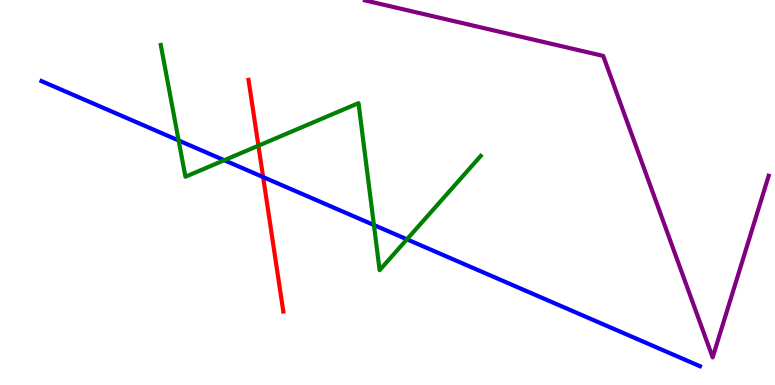[{'lines': ['blue', 'red'], 'intersections': [{'x': 3.4, 'y': 5.4}]}, {'lines': ['green', 'red'], 'intersections': [{'x': 3.33, 'y': 6.22}]}, {'lines': ['purple', 'red'], 'intersections': []}, {'lines': ['blue', 'green'], 'intersections': [{'x': 2.31, 'y': 6.35}, {'x': 2.89, 'y': 5.84}, {'x': 4.82, 'y': 4.16}, {'x': 5.25, 'y': 3.78}]}, {'lines': ['blue', 'purple'], 'intersections': []}, {'lines': ['green', 'purple'], 'intersections': []}]